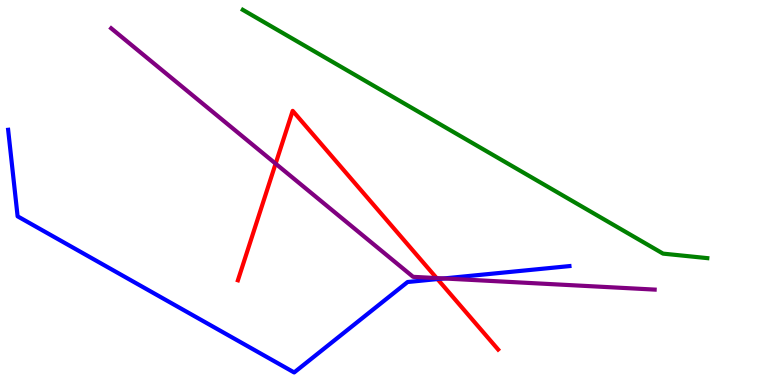[{'lines': ['blue', 'red'], 'intersections': [{'x': 5.64, 'y': 2.75}]}, {'lines': ['green', 'red'], 'intersections': []}, {'lines': ['purple', 'red'], 'intersections': [{'x': 3.56, 'y': 5.75}, {'x': 5.63, 'y': 2.78}]}, {'lines': ['blue', 'green'], 'intersections': []}, {'lines': ['blue', 'purple'], 'intersections': [{'x': 5.73, 'y': 2.77}]}, {'lines': ['green', 'purple'], 'intersections': []}]